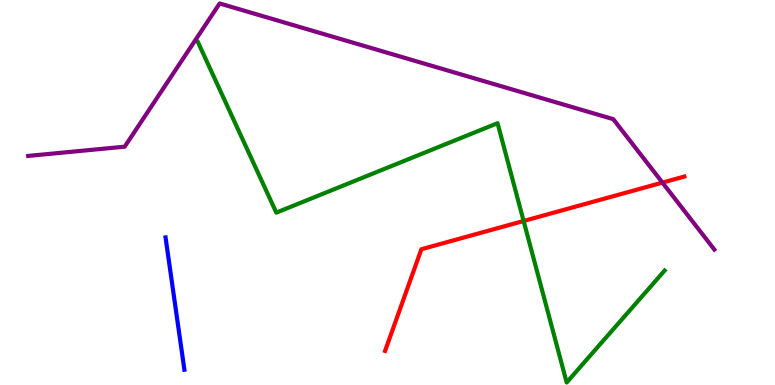[{'lines': ['blue', 'red'], 'intersections': []}, {'lines': ['green', 'red'], 'intersections': [{'x': 6.76, 'y': 4.26}]}, {'lines': ['purple', 'red'], 'intersections': [{'x': 8.55, 'y': 5.26}]}, {'lines': ['blue', 'green'], 'intersections': []}, {'lines': ['blue', 'purple'], 'intersections': []}, {'lines': ['green', 'purple'], 'intersections': []}]